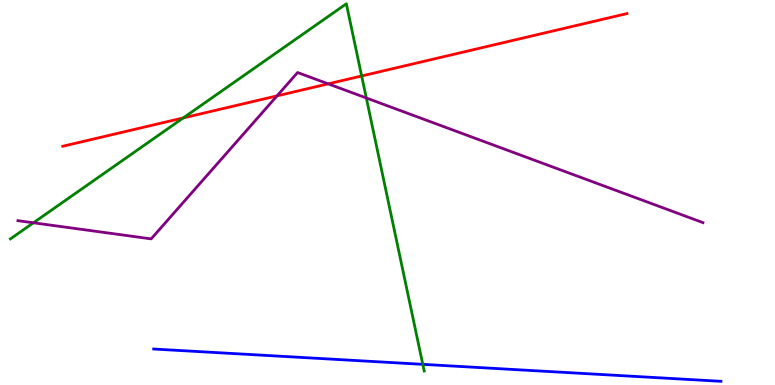[{'lines': ['blue', 'red'], 'intersections': []}, {'lines': ['green', 'red'], 'intersections': [{'x': 2.36, 'y': 6.94}, {'x': 4.67, 'y': 8.03}]}, {'lines': ['purple', 'red'], 'intersections': [{'x': 3.57, 'y': 7.51}, {'x': 4.23, 'y': 7.82}]}, {'lines': ['blue', 'green'], 'intersections': [{'x': 5.46, 'y': 0.537}]}, {'lines': ['blue', 'purple'], 'intersections': []}, {'lines': ['green', 'purple'], 'intersections': [{'x': 0.432, 'y': 4.21}, {'x': 4.73, 'y': 7.46}]}]